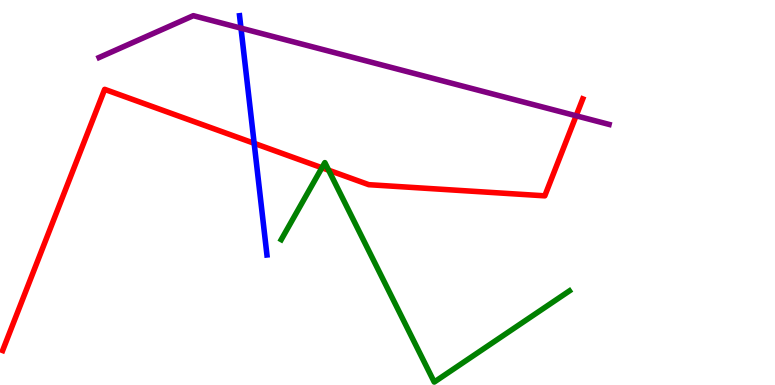[{'lines': ['blue', 'red'], 'intersections': [{'x': 3.28, 'y': 6.28}]}, {'lines': ['green', 'red'], 'intersections': [{'x': 4.15, 'y': 5.64}, {'x': 4.24, 'y': 5.58}]}, {'lines': ['purple', 'red'], 'intersections': [{'x': 7.43, 'y': 6.99}]}, {'lines': ['blue', 'green'], 'intersections': []}, {'lines': ['blue', 'purple'], 'intersections': [{'x': 3.11, 'y': 9.27}]}, {'lines': ['green', 'purple'], 'intersections': []}]